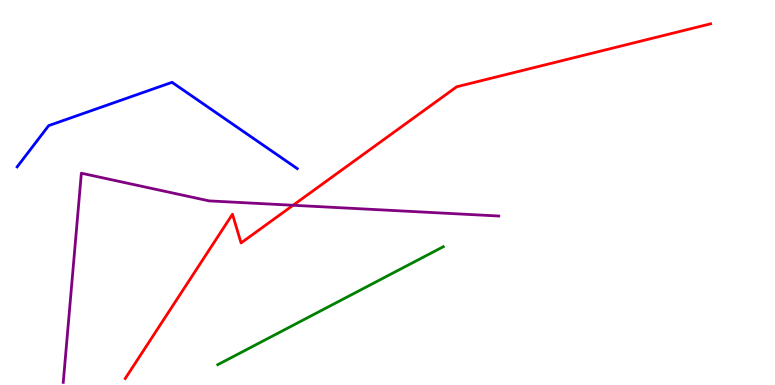[{'lines': ['blue', 'red'], 'intersections': []}, {'lines': ['green', 'red'], 'intersections': []}, {'lines': ['purple', 'red'], 'intersections': [{'x': 3.78, 'y': 4.67}]}, {'lines': ['blue', 'green'], 'intersections': []}, {'lines': ['blue', 'purple'], 'intersections': []}, {'lines': ['green', 'purple'], 'intersections': []}]